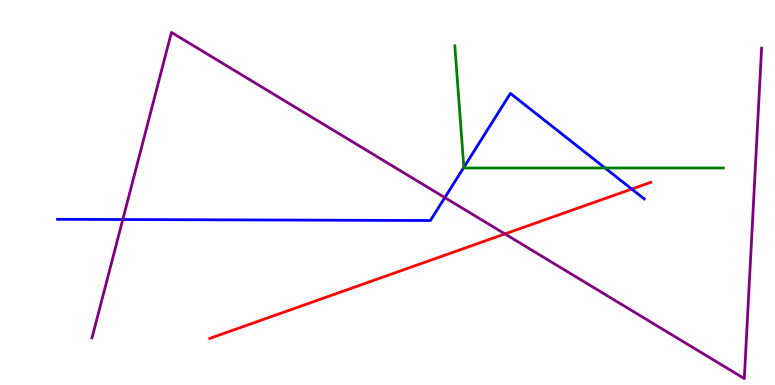[{'lines': ['blue', 'red'], 'intersections': [{'x': 8.15, 'y': 5.09}]}, {'lines': ['green', 'red'], 'intersections': []}, {'lines': ['purple', 'red'], 'intersections': [{'x': 6.52, 'y': 3.92}]}, {'lines': ['blue', 'green'], 'intersections': [{'x': 5.99, 'y': 5.65}, {'x': 7.81, 'y': 5.64}]}, {'lines': ['blue', 'purple'], 'intersections': [{'x': 1.58, 'y': 4.3}, {'x': 5.74, 'y': 4.87}]}, {'lines': ['green', 'purple'], 'intersections': []}]